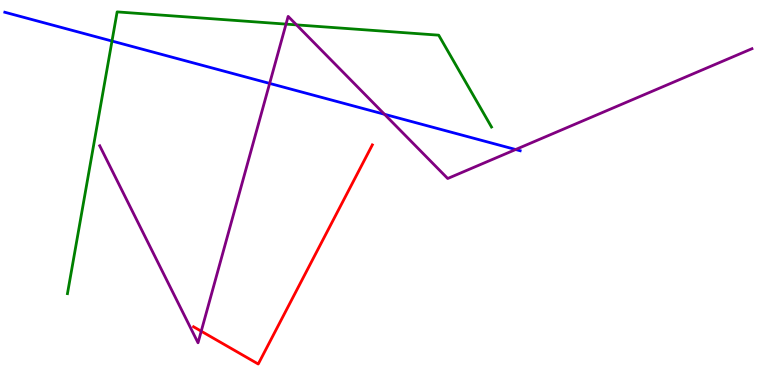[{'lines': ['blue', 'red'], 'intersections': []}, {'lines': ['green', 'red'], 'intersections': []}, {'lines': ['purple', 'red'], 'intersections': [{'x': 2.6, 'y': 1.4}]}, {'lines': ['blue', 'green'], 'intersections': [{'x': 1.45, 'y': 8.93}]}, {'lines': ['blue', 'purple'], 'intersections': [{'x': 3.48, 'y': 7.83}, {'x': 4.96, 'y': 7.03}, {'x': 6.65, 'y': 6.12}]}, {'lines': ['green', 'purple'], 'intersections': [{'x': 3.69, 'y': 9.37}, {'x': 3.83, 'y': 9.35}]}]